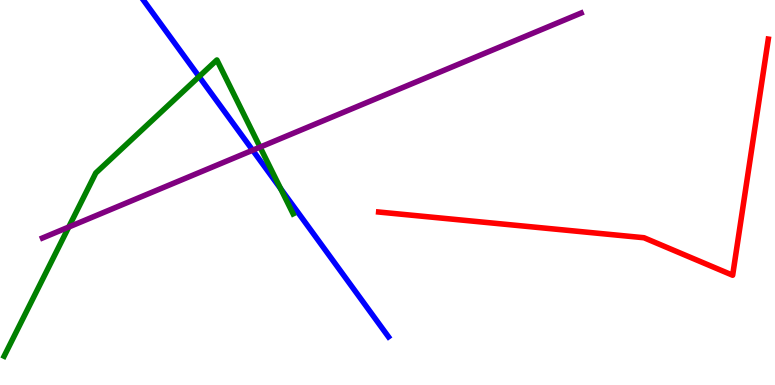[{'lines': ['blue', 'red'], 'intersections': []}, {'lines': ['green', 'red'], 'intersections': []}, {'lines': ['purple', 'red'], 'intersections': []}, {'lines': ['blue', 'green'], 'intersections': [{'x': 2.57, 'y': 8.01}, {'x': 3.62, 'y': 5.1}]}, {'lines': ['blue', 'purple'], 'intersections': [{'x': 3.26, 'y': 6.1}]}, {'lines': ['green', 'purple'], 'intersections': [{'x': 0.887, 'y': 4.1}, {'x': 3.36, 'y': 6.18}]}]